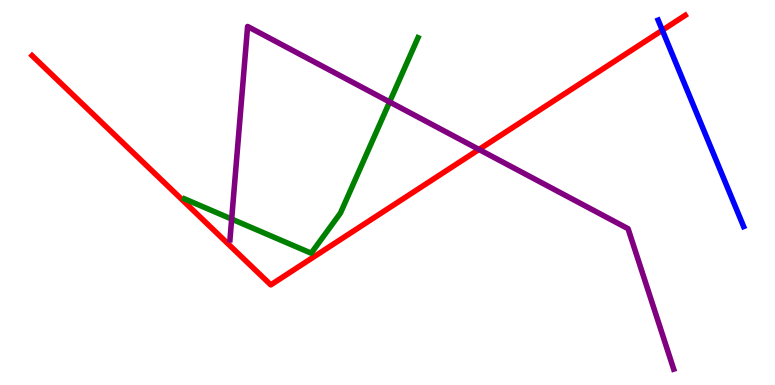[{'lines': ['blue', 'red'], 'intersections': [{'x': 8.55, 'y': 9.21}]}, {'lines': ['green', 'red'], 'intersections': []}, {'lines': ['purple', 'red'], 'intersections': [{'x': 6.18, 'y': 6.12}]}, {'lines': ['blue', 'green'], 'intersections': []}, {'lines': ['blue', 'purple'], 'intersections': []}, {'lines': ['green', 'purple'], 'intersections': [{'x': 2.99, 'y': 4.31}, {'x': 5.03, 'y': 7.35}]}]